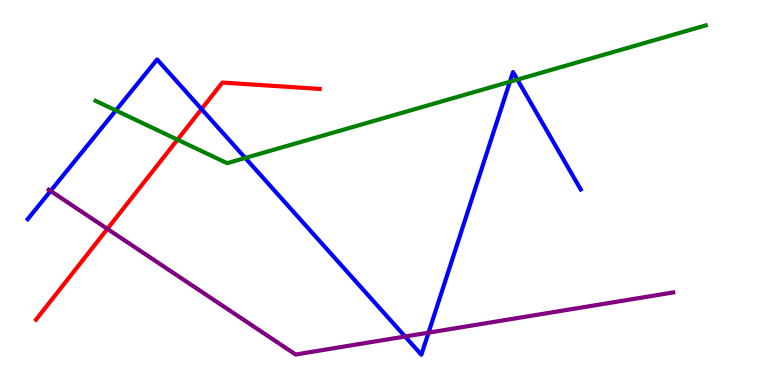[{'lines': ['blue', 'red'], 'intersections': [{'x': 2.6, 'y': 7.17}]}, {'lines': ['green', 'red'], 'intersections': [{'x': 2.29, 'y': 6.37}]}, {'lines': ['purple', 'red'], 'intersections': [{'x': 1.39, 'y': 4.06}]}, {'lines': ['blue', 'green'], 'intersections': [{'x': 1.49, 'y': 7.13}, {'x': 3.16, 'y': 5.9}, {'x': 6.58, 'y': 7.88}, {'x': 6.68, 'y': 7.93}]}, {'lines': ['blue', 'purple'], 'intersections': [{'x': 0.652, 'y': 5.04}, {'x': 5.23, 'y': 1.26}, {'x': 5.53, 'y': 1.36}]}, {'lines': ['green', 'purple'], 'intersections': []}]